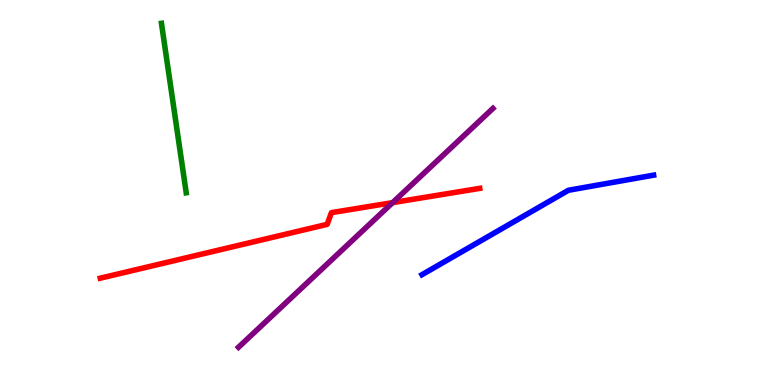[{'lines': ['blue', 'red'], 'intersections': []}, {'lines': ['green', 'red'], 'intersections': []}, {'lines': ['purple', 'red'], 'intersections': [{'x': 5.07, 'y': 4.74}]}, {'lines': ['blue', 'green'], 'intersections': []}, {'lines': ['blue', 'purple'], 'intersections': []}, {'lines': ['green', 'purple'], 'intersections': []}]